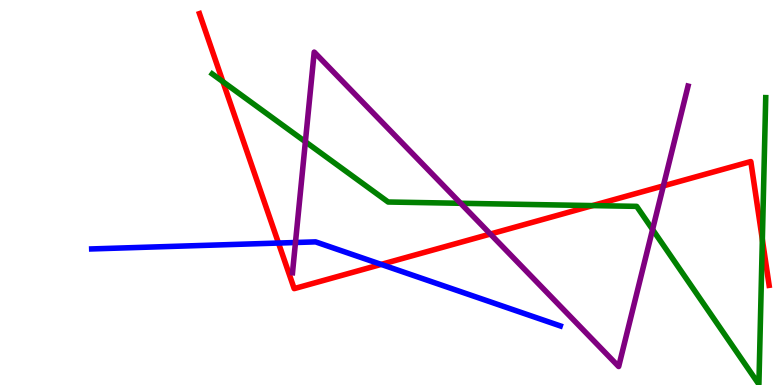[{'lines': ['blue', 'red'], 'intersections': [{'x': 3.59, 'y': 3.69}, {'x': 4.92, 'y': 3.13}]}, {'lines': ['green', 'red'], 'intersections': [{'x': 2.88, 'y': 7.88}, {'x': 7.65, 'y': 4.66}, {'x': 9.84, 'y': 3.78}]}, {'lines': ['purple', 'red'], 'intersections': [{'x': 6.33, 'y': 3.92}, {'x': 8.56, 'y': 5.17}]}, {'lines': ['blue', 'green'], 'intersections': []}, {'lines': ['blue', 'purple'], 'intersections': [{'x': 3.81, 'y': 3.7}]}, {'lines': ['green', 'purple'], 'intersections': [{'x': 3.94, 'y': 6.32}, {'x': 5.94, 'y': 4.72}, {'x': 8.42, 'y': 4.04}]}]